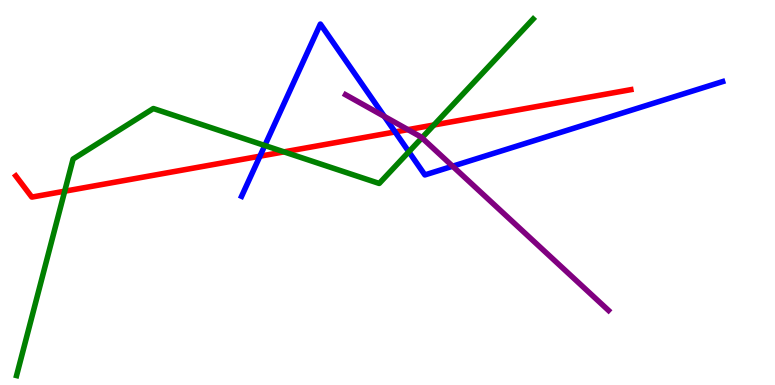[{'lines': ['blue', 'red'], 'intersections': [{'x': 3.35, 'y': 5.94}, {'x': 5.1, 'y': 6.57}]}, {'lines': ['green', 'red'], 'intersections': [{'x': 0.835, 'y': 5.03}, {'x': 3.66, 'y': 6.06}, {'x': 5.6, 'y': 6.75}]}, {'lines': ['purple', 'red'], 'intersections': [{'x': 5.26, 'y': 6.63}]}, {'lines': ['blue', 'green'], 'intersections': [{'x': 3.42, 'y': 6.22}, {'x': 5.28, 'y': 6.06}]}, {'lines': ['blue', 'purple'], 'intersections': [{'x': 4.96, 'y': 6.98}, {'x': 5.84, 'y': 5.68}]}, {'lines': ['green', 'purple'], 'intersections': [{'x': 5.44, 'y': 6.42}]}]